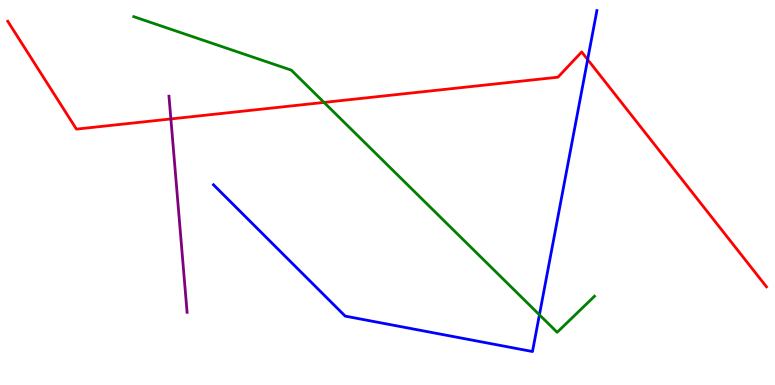[{'lines': ['blue', 'red'], 'intersections': [{'x': 7.58, 'y': 8.45}]}, {'lines': ['green', 'red'], 'intersections': [{'x': 4.18, 'y': 7.34}]}, {'lines': ['purple', 'red'], 'intersections': [{'x': 2.2, 'y': 6.91}]}, {'lines': ['blue', 'green'], 'intersections': [{'x': 6.96, 'y': 1.82}]}, {'lines': ['blue', 'purple'], 'intersections': []}, {'lines': ['green', 'purple'], 'intersections': []}]